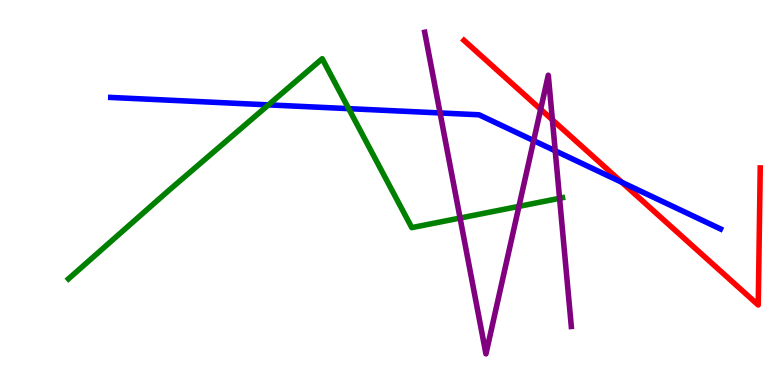[{'lines': ['blue', 'red'], 'intersections': [{'x': 8.02, 'y': 5.27}]}, {'lines': ['green', 'red'], 'intersections': []}, {'lines': ['purple', 'red'], 'intersections': [{'x': 6.98, 'y': 7.16}, {'x': 7.13, 'y': 6.89}]}, {'lines': ['blue', 'green'], 'intersections': [{'x': 3.46, 'y': 7.28}, {'x': 4.5, 'y': 7.18}]}, {'lines': ['blue', 'purple'], 'intersections': [{'x': 5.68, 'y': 7.07}, {'x': 6.89, 'y': 6.35}, {'x': 7.16, 'y': 6.08}]}, {'lines': ['green', 'purple'], 'intersections': [{'x': 5.94, 'y': 4.34}, {'x': 6.7, 'y': 4.64}, {'x': 7.22, 'y': 4.85}]}]